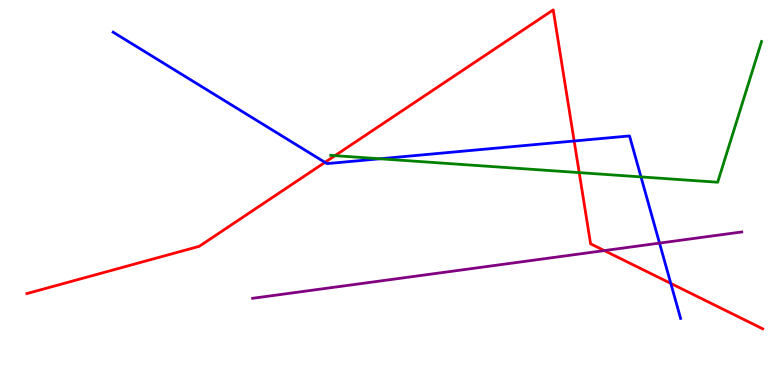[{'lines': ['blue', 'red'], 'intersections': [{'x': 4.19, 'y': 5.78}, {'x': 7.41, 'y': 6.34}, {'x': 8.66, 'y': 2.64}]}, {'lines': ['green', 'red'], 'intersections': [{'x': 4.32, 'y': 5.96}, {'x': 7.47, 'y': 5.52}]}, {'lines': ['purple', 'red'], 'intersections': [{'x': 7.8, 'y': 3.49}]}, {'lines': ['blue', 'green'], 'intersections': [{'x': 4.9, 'y': 5.88}, {'x': 8.27, 'y': 5.41}]}, {'lines': ['blue', 'purple'], 'intersections': [{'x': 8.51, 'y': 3.69}]}, {'lines': ['green', 'purple'], 'intersections': []}]